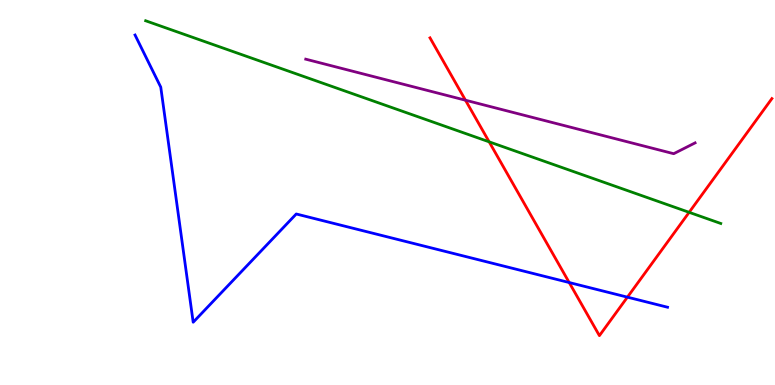[{'lines': ['blue', 'red'], 'intersections': [{'x': 7.34, 'y': 2.66}, {'x': 8.1, 'y': 2.28}]}, {'lines': ['green', 'red'], 'intersections': [{'x': 6.31, 'y': 6.32}, {'x': 8.89, 'y': 4.49}]}, {'lines': ['purple', 'red'], 'intersections': [{'x': 6.01, 'y': 7.4}]}, {'lines': ['blue', 'green'], 'intersections': []}, {'lines': ['blue', 'purple'], 'intersections': []}, {'lines': ['green', 'purple'], 'intersections': []}]